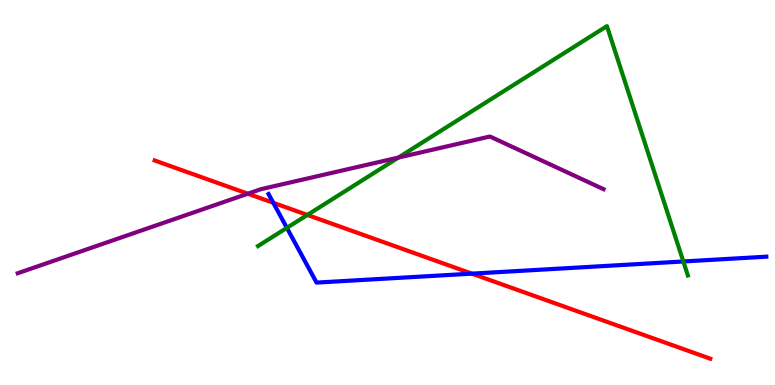[{'lines': ['blue', 'red'], 'intersections': [{'x': 3.53, 'y': 4.73}, {'x': 6.09, 'y': 2.89}]}, {'lines': ['green', 'red'], 'intersections': [{'x': 3.97, 'y': 4.42}]}, {'lines': ['purple', 'red'], 'intersections': [{'x': 3.2, 'y': 4.97}]}, {'lines': ['blue', 'green'], 'intersections': [{'x': 3.7, 'y': 4.08}, {'x': 8.82, 'y': 3.21}]}, {'lines': ['blue', 'purple'], 'intersections': []}, {'lines': ['green', 'purple'], 'intersections': [{'x': 5.14, 'y': 5.91}]}]